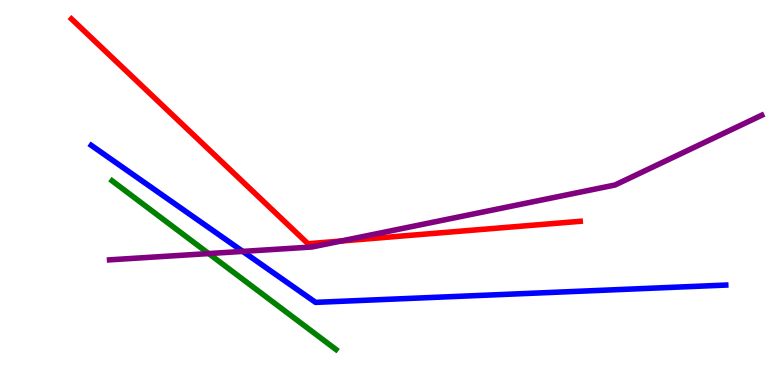[{'lines': ['blue', 'red'], 'intersections': []}, {'lines': ['green', 'red'], 'intersections': []}, {'lines': ['purple', 'red'], 'intersections': [{'x': 4.4, 'y': 3.74}]}, {'lines': ['blue', 'green'], 'intersections': []}, {'lines': ['blue', 'purple'], 'intersections': [{'x': 3.13, 'y': 3.47}]}, {'lines': ['green', 'purple'], 'intersections': [{'x': 2.69, 'y': 3.41}]}]